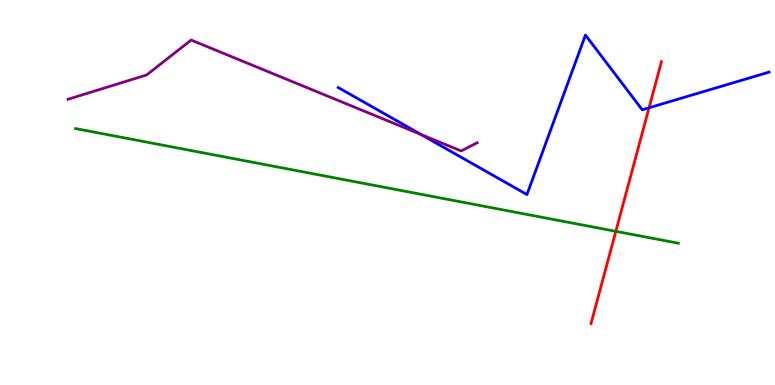[{'lines': ['blue', 'red'], 'intersections': [{'x': 8.38, 'y': 7.2}]}, {'lines': ['green', 'red'], 'intersections': [{'x': 7.95, 'y': 3.99}]}, {'lines': ['purple', 'red'], 'intersections': []}, {'lines': ['blue', 'green'], 'intersections': []}, {'lines': ['blue', 'purple'], 'intersections': [{'x': 5.43, 'y': 6.51}]}, {'lines': ['green', 'purple'], 'intersections': []}]